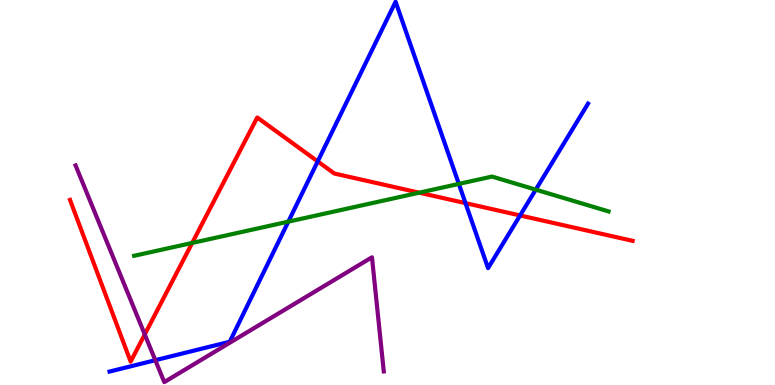[{'lines': ['blue', 'red'], 'intersections': [{'x': 4.1, 'y': 5.81}, {'x': 6.01, 'y': 4.72}, {'x': 6.71, 'y': 4.4}]}, {'lines': ['green', 'red'], 'intersections': [{'x': 2.48, 'y': 3.69}, {'x': 5.41, 'y': 5.0}]}, {'lines': ['purple', 'red'], 'intersections': [{'x': 1.87, 'y': 1.31}]}, {'lines': ['blue', 'green'], 'intersections': [{'x': 3.72, 'y': 4.24}, {'x': 5.92, 'y': 5.22}, {'x': 6.91, 'y': 5.07}]}, {'lines': ['blue', 'purple'], 'intersections': [{'x': 2.0, 'y': 0.644}]}, {'lines': ['green', 'purple'], 'intersections': []}]